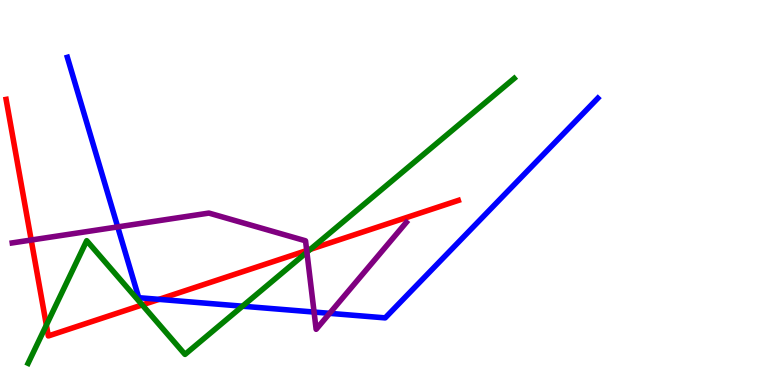[{'lines': ['blue', 'red'], 'intersections': [{'x': 2.05, 'y': 2.22}]}, {'lines': ['green', 'red'], 'intersections': [{'x': 0.598, 'y': 1.56}, {'x': 1.84, 'y': 2.08}, {'x': 4.0, 'y': 3.52}]}, {'lines': ['purple', 'red'], 'intersections': [{'x': 0.403, 'y': 3.77}, {'x': 3.96, 'y': 3.49}]}, {'lines': ['blue', 'green'], 'intersections': [{'x': 3.13, 'y': 2.05}]}, {'lines': ['blue', 'purple'], 'intersections': [{'x': 1.52, 'y': 4.11}, {'x': 4.05, 'y': 1.89}, {'x': 4.25, 'y': 1.86}]}, {'lines': ['green', 'purple'], 'intersections': [{'x': 3.96, 'y': 3.45}]}]